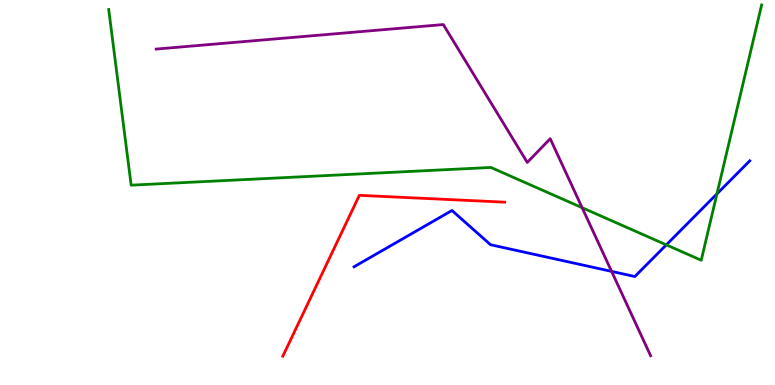[{'lines': ['blue', 'red'], 'intersections': []}, {'lines': ['green', 'red'], 'intersections': []}, {'lines': ['purple', 'red'], 'intersections': []}, {'lines': ['blue', 'green'], 'intersections': [{'x': 8.6, 'y': 3.64}, {'x': 9.25, 'y': 4.96}]}, {'lines': ['blue', 'purple'], 'intersections': [{'x': 7.89, 'y': 2.95}]}, {'lines': ['green', 'purple'], 'intersections': [{'x': 7.51, 'y': 4.61}]}]